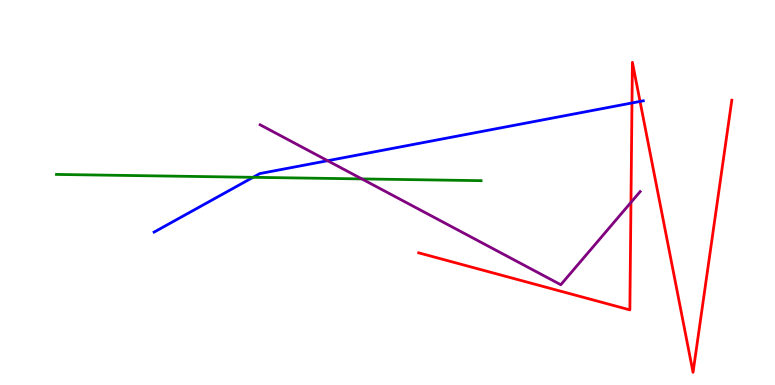[{'lines': ['blue', 'red'], 'intersections': [{'x': 8.15, 'y': 7.33}, {'x': 8.26, 'y': 7.37}]}, {'lines': ['green', 'red'], 'intersections': []}, {'lines': ['purple', 'red'], 'intersections': [{'x': 8.14, 'y': 4.74}]}, {'lines': ['blue', 'green'], 'intersections': [{'x': 3.27, 'y': 5.39}]}, {'lines': ['blue', 'purple'], 'intersections': [{'x': 4.23, 'y': 5.83}]}, {'lines': ['green', 'purple'], 'intersections': [{'x': 4.67, 'y': 5.35}]}]